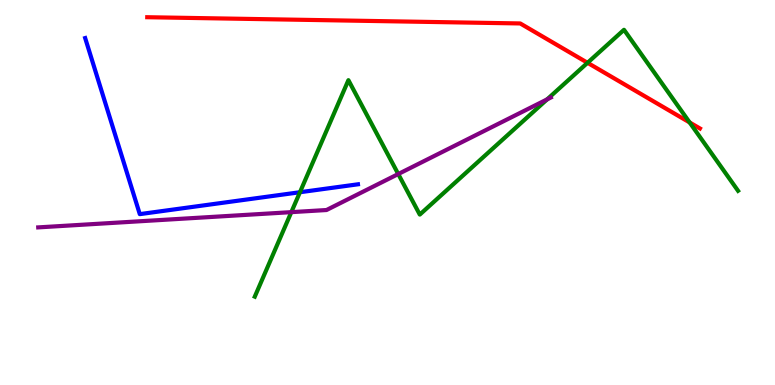[{'lines': ['blue', 'red'], 'intersections': []}, {'lines': ['green', 'red'], 'intersections': [{'x': 7.58, 'y': 8.37}, {'x': 8.9, 'y': 6.82}]}, {'lines': ['purple', 'red'], 'intersections': []}, {'lines': ['blue', 'green'], 'intersections': [{'x': 3.87, 'y': 5.01}]}, {'lines': ['blue', 'purple'], 'intersections': []}, {'lines': ['green', 'purple'], 'intersections': [{'x': 3.76, 'y': 4.49}, {'x': 5.14, 'y': 5.48}, {'x': 7.06, 'y': 7.42}]}]